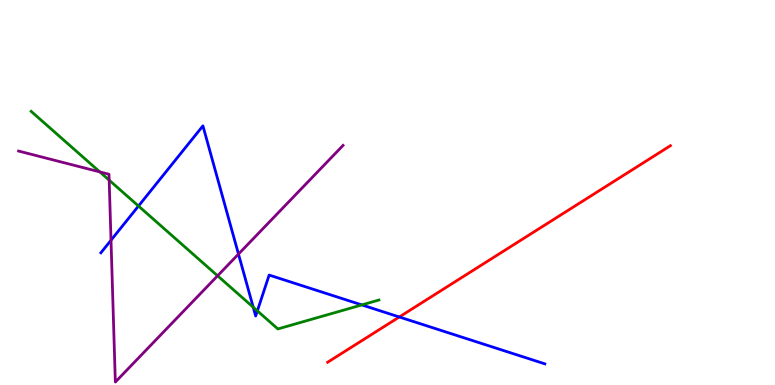[{'lines': ['blue', 'red'], 'intersections': [{'x': 5.15, 'y': 1.77}]}, {'lines': ['green', 'red'], 'intersections': []}, {'lines': ['purple', 'red'], 'intersections': []}, {'lines': ['blue', 'green'], 'intersections': [{'x': 1.79, 'y': 4.65}, {'x': 3.27, 'y': 2.02}, {'x': 3.32, 'y': 1.93}, {'x': 4.67, 'y': 2.08}]}, {'lines': ['blue', 'purple'], 'intersections': [{'x': 1.43, 'y': 3.76}, {'x': 3.08, 'y': 3.4}]}, {'lines': ['green', 'purple'], 'intersections': [{'x': 1.29, 'y': 5.54}, {'x': 1.41, 'y': 5.32}, {'x': 2.81, 'y': 2.84}]}]